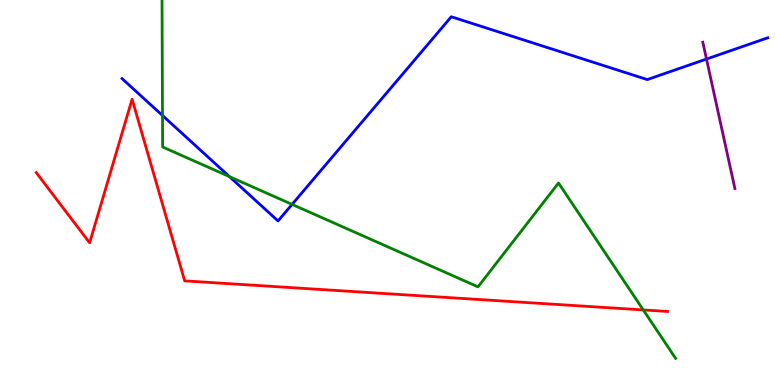[{'lines': ['blue', 'red'], 'intersections': []}, {'lines': ['green', 'red'], 'intersections': [{'x': 8.3, 'y': 1.95}]}, {'lines': ['purple', 'red'], 'intersections': []}, {'lines': ['blue', 'green'], 'intersections': [{'x': 2.1, 'y': 7.0}, {'x': 2.96, 'y': 5.41}, {'x': 3.77, 'y': 4.69}]}, {'lines': ['blue', 'purple'], 'intersections': [{'x': 9.12, 'y': 8.47}]}, {'lines': ['green', 'purple'], 'intersections': []}]